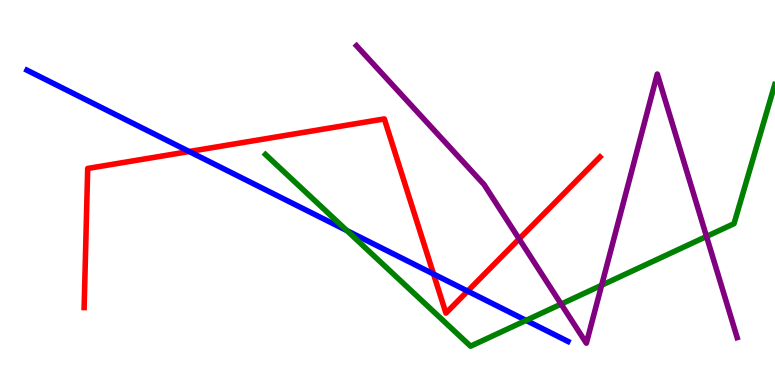[{'lines': ['blue', 'red'], 'intersections': [{'x': 2.44, 'y': 6.06}, {'x': 5.59, 'y': 2.88}, {'x': 6.03, 'y': 2.44}]}, {'lines': ['green', 'red'], 'intersections': []}, {'lines': ['purple', 'red'], 'intersections': [{'x': 6.7, 'y': 3.79}]}, {'lines': ['blue', 'green'], 'intersections': [{'x': 4.48, 'y': 4.01}, {'x': 6.79, 'y': 1.68}]}, {'lines': ['blue', 'purple'], 'intersections': []}, {'lines': ['green', 'purple'], 'intersections': [{'x': 7.24, 'y': 2.1}, {'x': 7.76, 'y': 2.59}, {'x': 9.12, 'y': 3.86}]}]